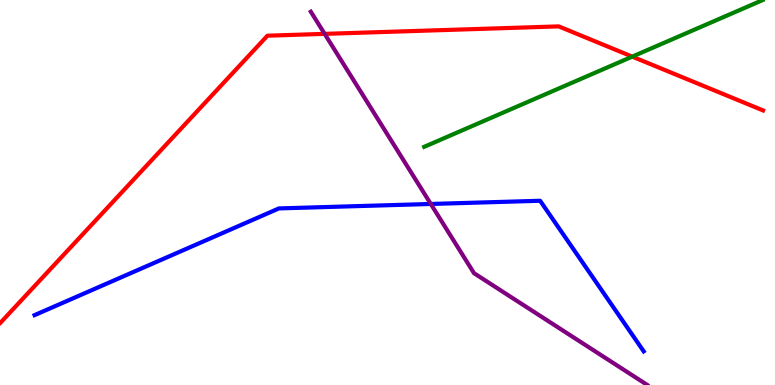[{'lines': ['blue', 'red'], 'intersections': []}, {'lines': ['green', 'red'], 'intersections': [{'x': 8.16, 'y': 8.53}]}, {'lines': ['purple', 'red'], 'intersections': [{'x': 4.19, 'y': 9.12}]}, {'lines': ['blue', 'green'], 'intersections': []}, {'lines': ['blue', 'purple'], 'intersections': [{'x': 5.56, 'y': 4.7}]}, {'lines': ['green', 'purple'], 'intersections': []}]